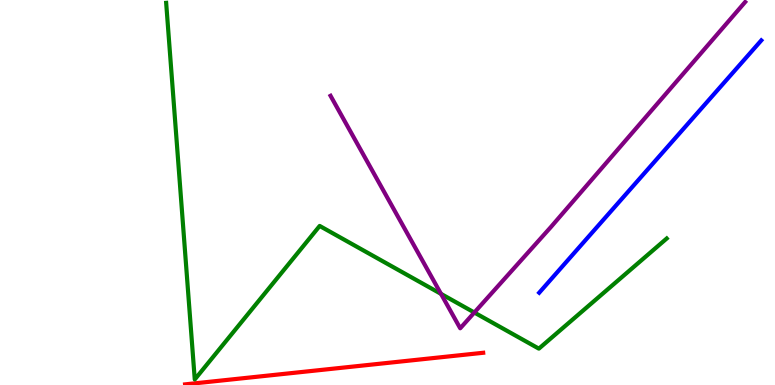[{'lines': ['blue', 'red'], 'intersections': []}, {'lines': ['green', 'red'], 'intersections': []}, {'lines': ['purple', 'red'], 'intersections': []}, {'lines': ['blue', 'green'], 'intersections': []}, {'lines': ['blue', 'purple'], 'intersections': []}, {'lines': ['green', 'purple'], 'intersections': [{'x': 5.69, 'y': 2.37}, {'x': 6.12, 'y': 1.88}]}]